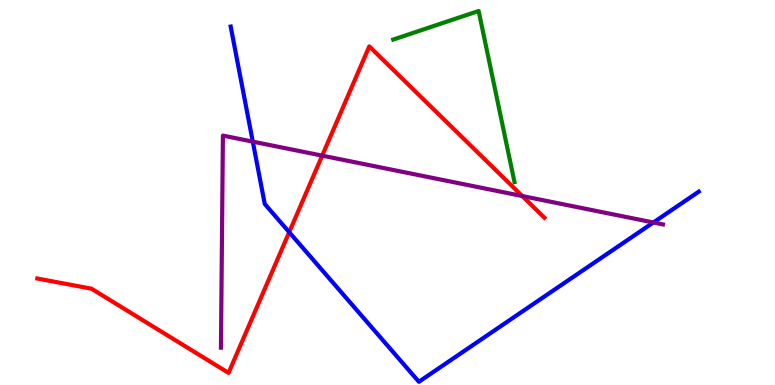[{'lines': ['blue', 'red'], 'intersections': [{'x': 3.73, 'y': 3.97}]}, {'lines': ['green', 'red'], 'intersections': []}, {'lines': ['purple', 'red'], 'intersections': [{'x': 4.16, 'y': 5.96}, {'x': 6.74, 'y': 4.91}]}, {'lines': ['blue', 'green'], 'intersections': []}, {'lines': ['blue', 'purple'], 'intersections': [{'x': 3.26, 'y': 6.32}, {'x': 8.43, 'y': 4.22}]}, {'lines': ['green', 'purple'], 'intersections': []}]